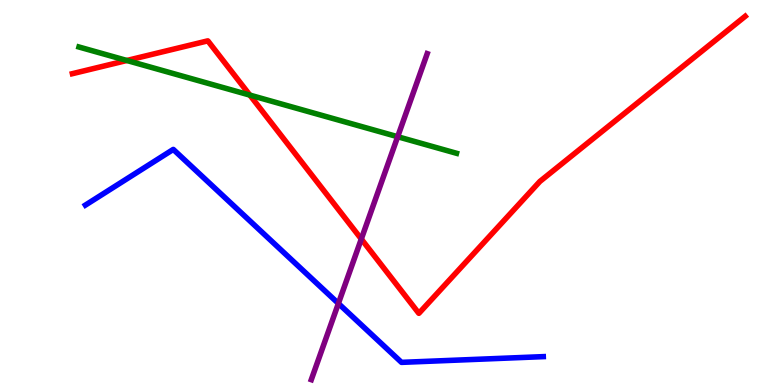[{'lines': ['blue', 'red'], 'intersections': []}, {'lines': ['green', 'red'], 'intersections': [{'x': 1.64, 'y': 8.43}, {'x': 3.22, 'y': 7.53}]}, {'lines': ['purple', 'red'], 'intersections': [{'x': 4.66, 'y': 3.79}]}, {'lines': ['blue', 'green'], 'intersections': []}, {'lines': ['blue', 'purple'], 'intersections': [{'x': 4.37, 'y': 2.12}]}, {'lines': ['green', 'purple'], 'intersections': [{'x': 5.13, 'y': 6.45}]}]